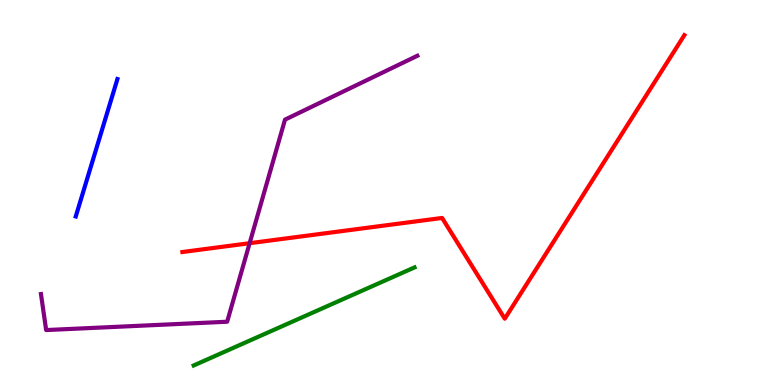[{'lines': ['blue', 'red'], 'intersections': []}, {'lines': ['green', 'red'], 'intersections': []}, {'lines': ['purple', 'red'], 'intersections': [{'x': 3.22, 'y': 3.68}]}, {'lines': ['blue', 'green'], 'intersections': []}, {'lines': ['blue', 'purple'], 'intersections': []}, {'lines': ['green', 'purple'], 'intersections': []}]